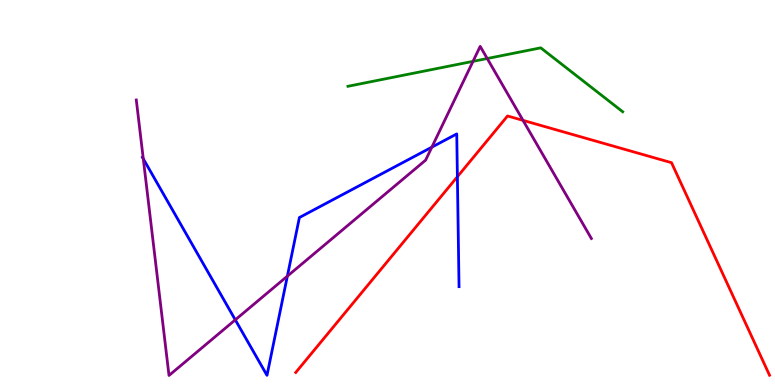[{'lines': ['blue', 'red'], 'intersections': [{'x': 5.9, 'y': 5.41}]}, {'lines': ['green', 'red'], 'intersections': []}, {'lines': ['purple', 'red'], 'intersections': [{'x': 6.75, 'y': 6.87}]}, {'lines': ['blue', 'green'], 'intersections': []}, {'lines': ['blue', 'purple'], 'intersections': [{'x': 1.85, 'y': 5.88}, {'x': 3.04, 'y': 1.69}, {'x': 3.71, 'y': 2.83}, {'x': 5.57, 'y': 6.18}]}, {'lines': ['green', 'purple'], 'intersections': [{'x': 6.1, 'y': 8.41}, {'x': 6.29, 'y': 8.48}]}]